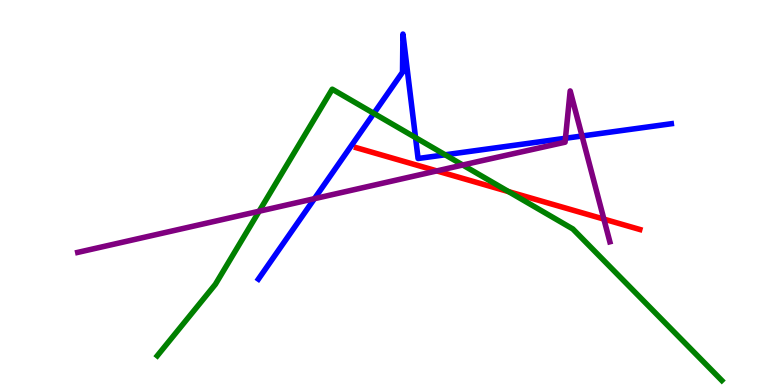[{'lines': ['blue', 'red'], 'intersections': []}, {'lines': ['green', 'red'], 'intersections': [{'x': 6.56, 'y': 5.02}]}, {'lines': ['purple', 'red'], 'intersections': [{'x': 5.64, 'y': 5.56}, {'x': 7.79, 'y': 4.31}]}, {'lines': ['blue', 'green'], 'intersections': [{'x': 4.82, 'y': 7.06}, {'x': 5.36, 'y': 6.43}, {'x': 5.74, 'y': 5.98}]}, {'lines': ['blue', 'purple'], 'intersections': [{'x': 4.06, 'y': 4.84}, {'x': 7.3, 'y': 6.41}, {'x': 7.51, 'y': 6.47}]}, {'lines': ['green', 'purple'], 'intersections': [{'x': 3.34, 'y': 4.51}, {'x': 5.97, 'y': 5.71}]}]